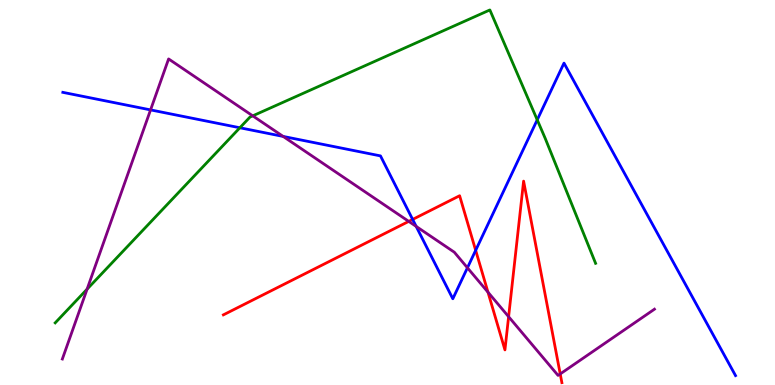[{'lines': ['blue', 'red'], 'intersections': [{'x': 5.32, 'y': 4.3}, {'x': 6.14, 'y': 3.5}]}, {'lines': ['green', 'red'], 'intersections': []}, {'lines': ['purple', 'red'], 'intersections': [{'x': 5.27, 'y': 4.25}, {'x': 6.3, 'y': 2.41}, {'x': 6.56, 'y': 1.77}, {'x': 7.23, 'y': 0.287}]}, {'lines': ['blue', 'green'], 'intersections': [{'x': 3.1, 'y': 6.68}, {'x': 6.93, 'y': 6.89}]}, {'lines': ['blue', 'purple'], 'intersections': [{'x': 1.94, 'y': 7.15}, {'x': 3.65, 'y': 6.46}, {'x': 5.37, 'y': 4.12}, {'x': 6.03, 'y': 3.04}]}, {'lines': ['green', 'purple'], 'intersections': [{'x': 1.12, 'y': 2.49}, {'x': 3.26, 'y': 6.99}]}]